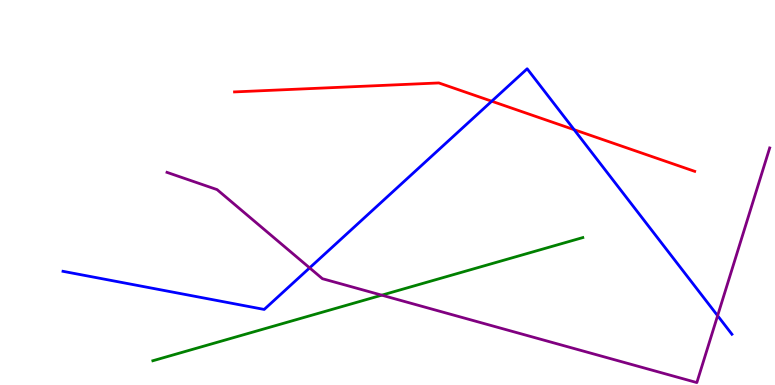[{'lines': ['blue', 'red'], 'intersections': [{'x': 6.34, 'y': 7.37}, {'x': 7.41, 'y': 6.63}]}, {'lines': ['green', 'red'], 'intersections': []}, {'lines': ['purple', 'red'], 'intersections': []}, {'lines': ['blue', 'green'], 'intersections': []}, {'lines': ['blue', 'purple'], 'intersections': [{'x': 4.0, 'y': 3.04}, {'x': 9.26, 'y': 1.8}]}, {'lines': ['green', 'purple'], 'intersections': [{'x': 4.93, 'y': 2.33}]}]